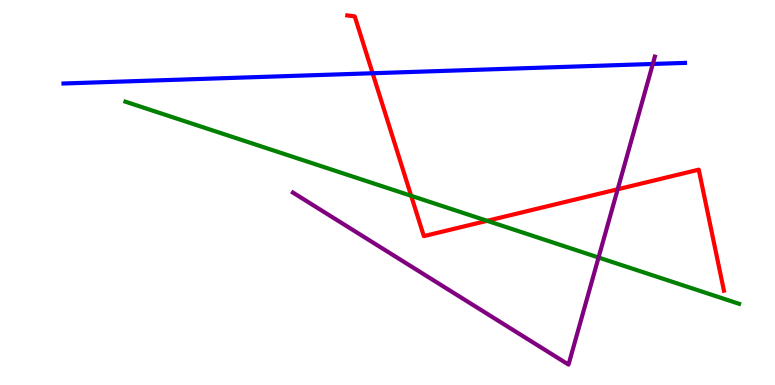[{'lines': ['blue', 'red'], 'intersections': [{'x': 4.81, 'y': 8.1}]}, {'lines': ['green', 'red'], 'intersections': [{'x': 5.31, 'y': 4.91}, {'x': 6.29, 'y': 4.26}]}, {'lines': ['purple', 'red'], 'intersections': [{'x': 7.97, 'y': 5.08}]}, {'lines': ['blue', 'green'], 'intersections': []}, {'lines': ['blue', 'purple'], 'intersections': [{'x': 8.42, 'y': 8.34}]}, {'lines': ['green', 'purple'], 'intersections': [{'x': 7.72, 'y': 3.31}]}]